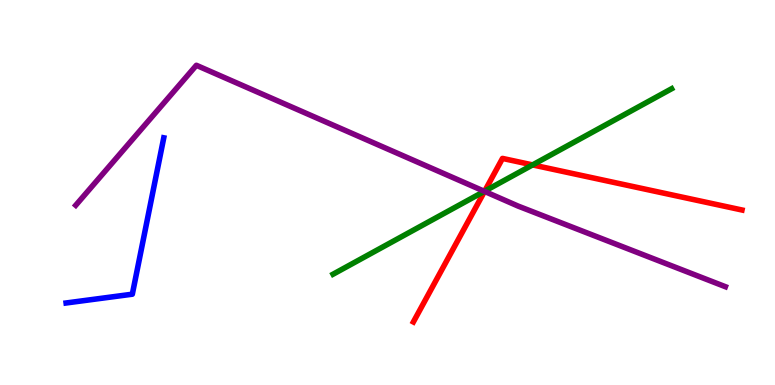[{'lines': ['blue', 'red'], 'intersections': []}, {'lines': ['green', 'red'], 'intersections': [{'x': 6.25, 'y': 5.03}, {'x': 6.87, 'y': 5.72}]}, {'lines': ['purple', 'red'], 'intersections': [{'x': 6.25, 'y': 5.03}]}, {'lines': ['blue', 'green'], 'intersections': []}, {'lines': ['blue', 'purple'], 'intersections': []}, {'lines': ['green', 'purple'], 'intersections': [{'x': 6.25, 'y': 5.03}]}]